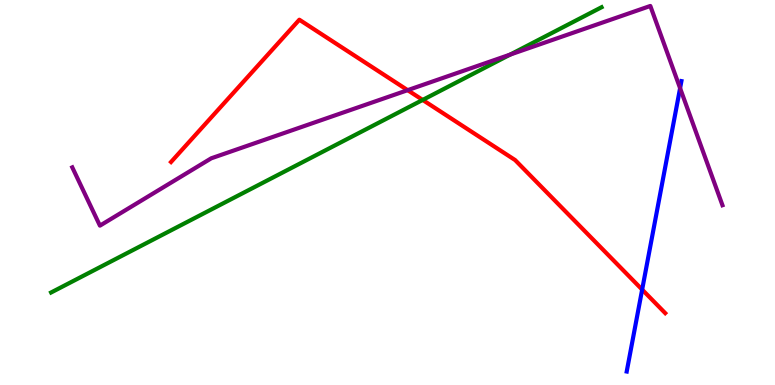[{'lines': ['blue', 'red'], 'intersections': [{'x': 8.29, 'y': 2.48}]}, {'lines': ['green', 'red'], 'intersections': [{'x': 5.45, 'y': 7.4}]}, {'lines': ['purple', 'red'], 'intersections': [{'x': 5.26, 'y': 7.66}]}, {'lines': ['blue', 'green'], 'intersections': []}, {'lines': ['blue', 'purple'], 'intersections': [{'x': 8.78, 'y': 7.71}]}, {'lines': ['green', 'purple'], 'intersections': [{'x': 6.58, 'y': 8.58}]}]